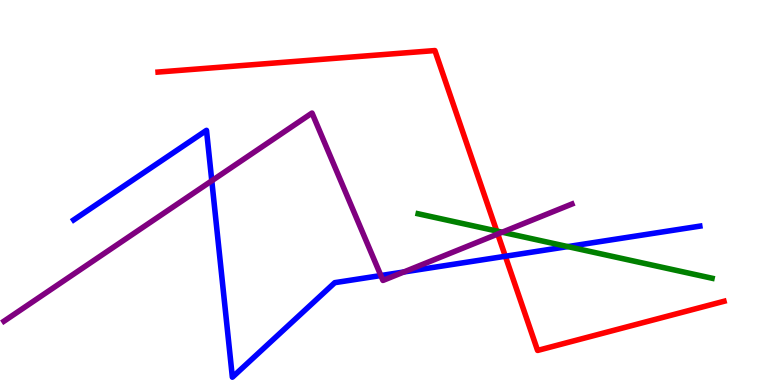[{'lines': ['blue', 'red'], 'intersections': [{'x': 6.52, 'y': 3.34}]}, {'lines': ['green', 'red'], 'intersections': [{'x': 6.41, 'y': 4.0}]}, {'lines': ['purple', 'red'], 'intersections': [{'x': 6.42, 'y': 3.92}]}, {'lines': ['blue', 'green'], 'intersections': [{'x': 7.33, 'y': 3.59}]}, {'lines': ['blue', 'purple'], 'intersections': [{'x': 2.73, 'y': 5.3}, {'x': 4.91, 'y': 2.84}, {'x': 5.21, 'y': 2.94}]}, {'lines': ['green', 'purple'], 'intersections': [{'x': 6.48, 'y': 3.97}]}]